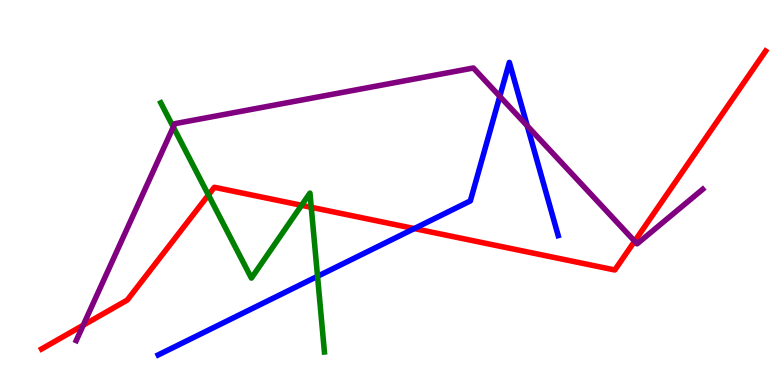[{'lines': ['blue', 'red'], 'intersections': [{'x': 5.35, 'y': 4.06}]}, {'lines': ['green', 'red'], 'intersections': [{'x': 2.69, 'y': 4.94}, {'x': 3.89, 'y': 4.67}, {'x': 4.02, 'y': 4.62}]}, {'lines': ['purple', 'red'], 'intersections': [{'x': 1.07, 'y': 1.55}, {'x': 8.19, 'y': 3.74}]}, {'lines': ['blue', 'green'], 'intersections': [{'x': 4.1, 'y': 2.82}]}, {'lines': ['blue', 'purple'], 'intersections': [{'x': 6.45, 'y': 7.5}, {'x': 6.8, 'y': 6.73}]}, {'lines': ['green', 'purple'], 'intersections': [{'x': 2.24, 'y': 6.7}]}]